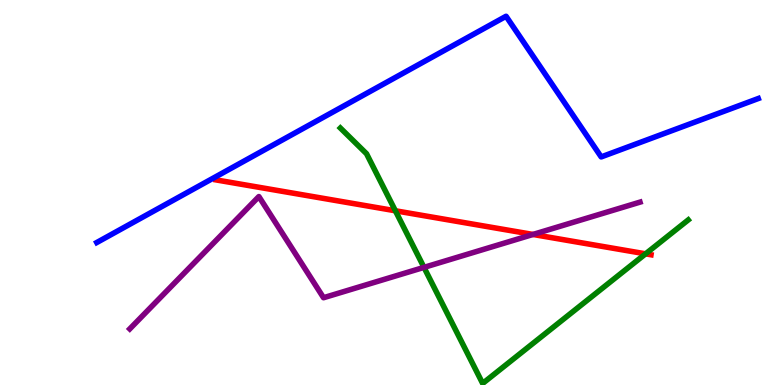[{'lines': ['blue', 'red'], 'intersections': []}, {'lines': ['green', 'red'], 'intersections': [{'x': 5.1, 'y': 4.53}, {'x': 8.33, 'y': 3.41}]}, {'lines': ['purple', 'red'], 'intersections': [{'x': 6.88, 'y': 3.91}]}, {'lines': ['blue', 'green'], 'intersections': []}, {'lines': ['blue', 'purple'], 'intersections': []}, {'lines': ['green', 'purple'], 'intersections': [{'x': 5.47, 'y': 3.06}]}]